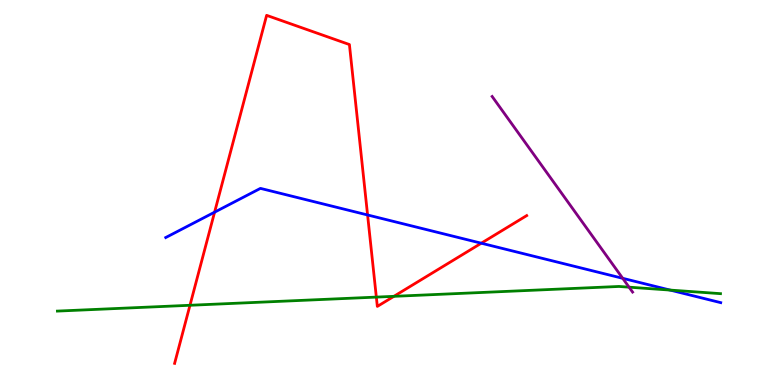[{'lines': ['blue', 'red'], 'intersections': [{'x': 2.77, 'y': 4.49}, {'x': 4.74, 'y': 4.42}, {'x': 6.21, 'y': 3.68}]}, {'lines': ['green', 'red'], 'intersections': [{'x': 2.45, 'y': 2.07}, {'x': 4.86, 'y': 2.28}, {'x': 5.08, 'y': 2.3}]}, {'lines': ['purple', 'red'], 'intersections': []}, {'lines': ['blue', 'green'], 'intersections': [{'x': 8.65, 'y': 2.47}]}, {'lines': ['blue', 'purple'], 'intersections': [{'x': 8.03, 'y': 2.77}]}, {'lines': ['green', 'purple'], 'intersections': [{'x': 8.12, 'y': 2.54}]}]